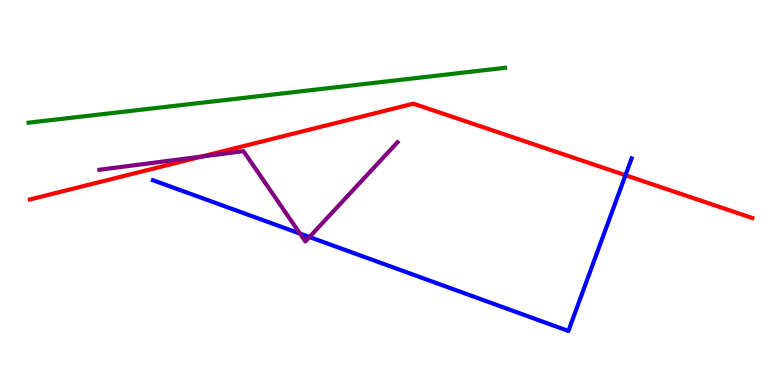[{'lines': ['blue', 'red'], 'intersections': [{'x': 8.07, 'y': 5.45}]}, {'lines': ['green', 'red'], 'intersections': []}, {'lines': ['purple', 'red'], 'intersections': [{'x': 2.6, 'y': 5.93}]}, {'lines': ['blue', 'green'], 'intersections': []}, {'lines': ['blue', 'purple'], 'intersections': [{'x': 3.87, 'y': 3.93}, {'x': 3.99, 'y': 3.84}]}, {'lines': ['green', 'purple'], 'intersections': []}]